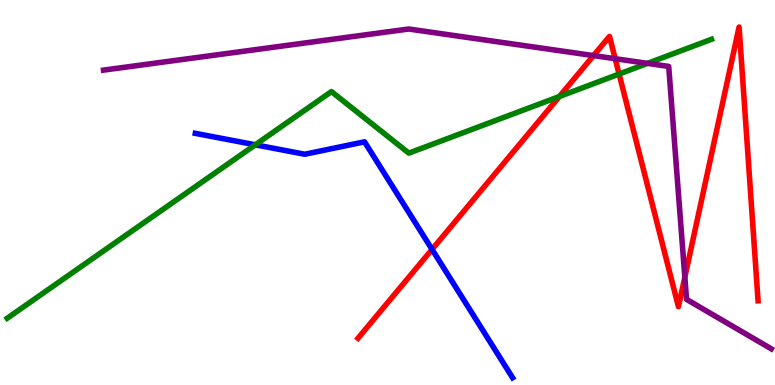[{'lines': ['blue', 'red'], 'intersections': [{'x': 5.57, 'y': 3.52}]}, {'lines': ['green', 'red'], 'intersections': [{'x': 7.22, 'y': 7.49}, {'x': 7.99, 'y': 8.08}]}, {'lines': ['purple', 'red'], 'intersections': [{'x': 7.66, 'y': 8.56}, {'x': 7.94, 'y': 8.48}, {'x': 8.84, 'y': 2.8}]}, {'lines': ['blue', 'green'], 'intersections': [{'x': 3.29, 'y': 6.24}]}, {'lines': ['blue', 'purple'], 'intersections': []}, {'lines': ['green', 'purple'], 'intersections': [{'x': 8.35, 'y': 8.35}]}]